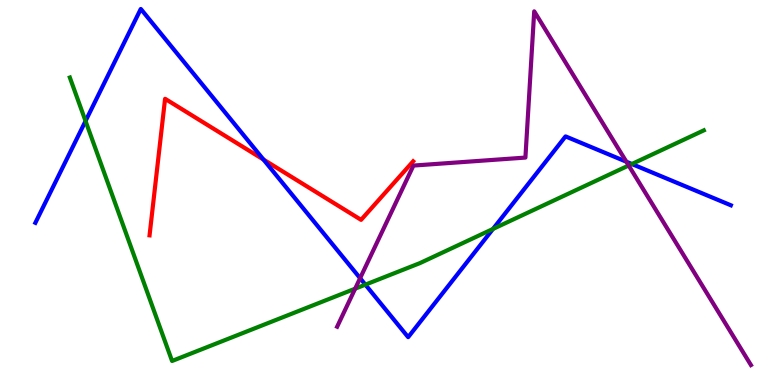[{'lines': ['blue', 'red'], 'intersections': [{'x': 3.4, 'y': 5.86}]}, {'lines': ['green', 'red'], 'intersections': []}, {'lines': ['purple', 'red'], 'intersections': []}, {'lines': ['blue', 'green'], 'intersections': [{'x': 1.1, 'y': 6.86}, {'x': 4.71, 'y': 2.61}, {'x': 6.36, 'y': 4.05}, {'x': 8.15, 'y': 5.74}]}, {'lines': ['blue', 'purple'], 'intersections': [{'x': 4.65, 'y': 2.77}, {'x': 8.08, 'y': 5.8}]}, {'lines': ['green', 'purple'], 'intersections': [{'x': 4.58, 'y': 2.5}, {'x': 8.11, 'y': 5.7}]}]